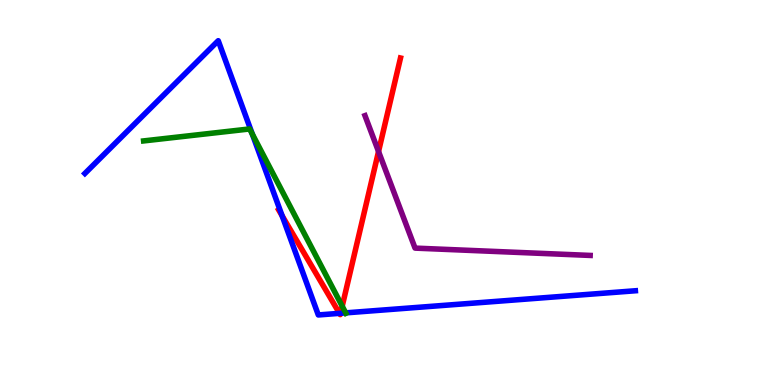[{'lines': ['blue', 'red'], 'intersections': [{'x': 3.64, 'y': 4.4}, {'x': 4.38, 'y': 1.86}, {'x': 4.39, 'y': 1.86}]}, {'lines': ['green', 'red'], 'intersections': [{'x': 4.42, 'y': 2.05}]}, {'lines': ['purple', 'red'], 'intersections': [{'x': 4.88, 'y': 6.06}]}, {'lines': ['blue', 'green'], 'intersections': [{'x': 3.26, 'y': 6.52}, {'x': 4.46, 'y': 1.87}]}, {'lines': ['blue', 'purple'], 'intersections': []}, {'lines': ['green', 'purple'], 'intersections': []}]